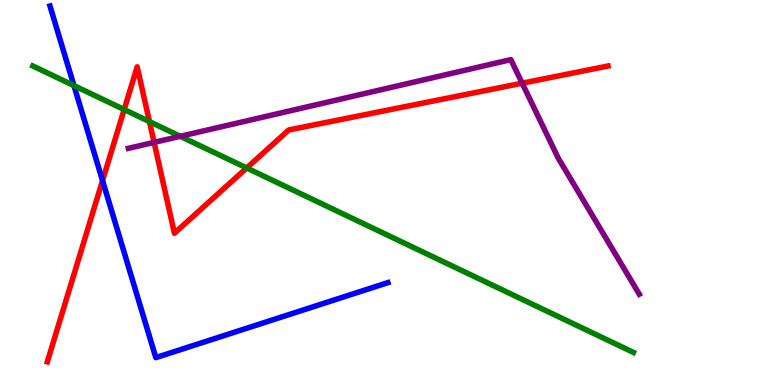[{'lines': ['blue', 'red'], 'intersections': [{'x': 1.32, 'y': 5.31}]}, {'lines': ['green', 'red'], 'intersections': [{'x': 1.6, 'y': 7.15}, {'x': 1.93, 'y': 6.84}, {'x': 3.18, 'y': 5.64}]}, {'lines': ['purple', 'red'], 'intersections': [{'x': 1.99, 'y': 6.3}, {'x': 6.74, 'y': 7.84}]}, {'lines': ['blue', 'green'], 'intersections': [{'x': 0.954, 'y': 7.78}]}, {'lines': ['blue', 'purple'], 'intersections': []}, {'lines': ['green', 'purple'], 'intersections': [{'x': 2.33, 'y': 6.46}]}]